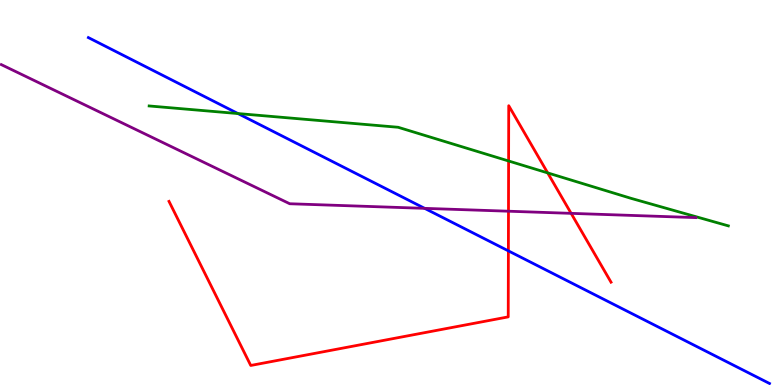[{'lines': ['blue', 'red'], 'intersections': [{'x': 6.56, 'y': 3.48}]}, {'lines': ['green', 'red'], 'intersections': [{'x': 6.56, 'y': 5.82}, {'x': 7.07, 'y': 5.51}]}, {'lines': ['purple', 'red'], 'intersections': [{'x': 6.56, 'y': 4.51}, {'x': 7.37, 'y': 4.46}]}, {'lines': ['blue', 'green'], 'intersections': [{'x': 3.07, 'y': 7.05}]}, {'lines': ['blue', 'purple'], 'intersections': [{'x': 5.48, 'y': 4.59}]}, {'lines': ['green', 'purple'], 'intersections': []}]